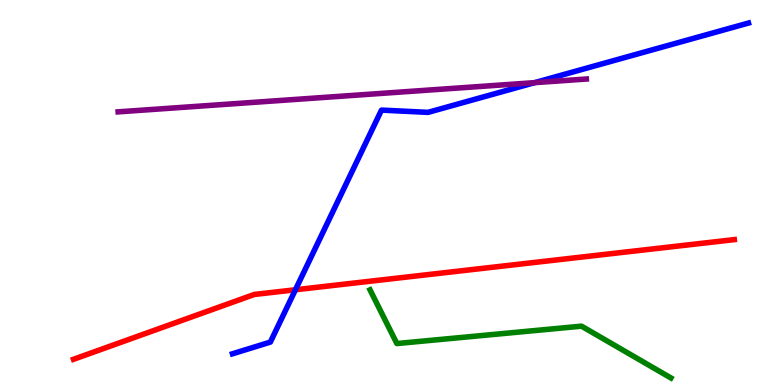[{'lines': ['blue', 'red'], 'intersections': [{'x': 3.81, 'y': 2.47}]}, {'lines': ['green', 'red'], 'intersections': []}, {'lines': ['purple', 'red'], 'intersections': []}, {'lines': ['blue', 'green'], 'intersections': []}, {'lines': ['blue', 'purple'], 'intersections': [{'x': 6.9, 'y': 7.85}]}, {'lines': ['green', 'purple'], 'intersections': []}]